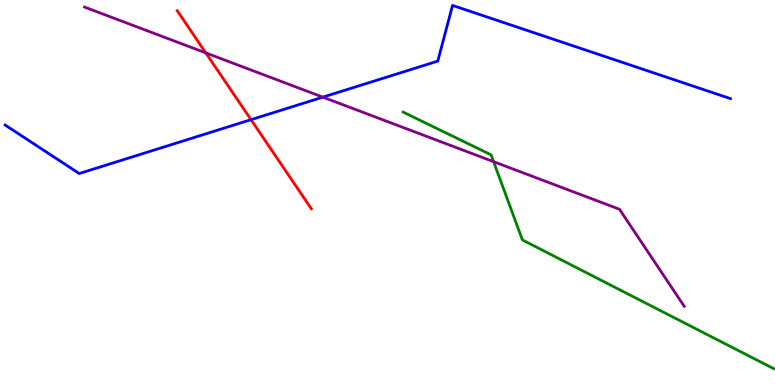[{'lines': ['blue', 'red'], 'intersections': [{'x': 3.24, 'y': 6.89}]}, {'lines': ['green', 'red'], 'intersections': []}, {'lines': ['purple', 'red'], 'intersections': [{'x': 2.66, 'y': 8.63}]}, {'lines': ['blue', 'green'], 'intersections': []}, {'lines': ['blue', 'purple'], 'intersections': [{'x': 4.17, 'y': 7.48}]}, {'lines': ['green', 'purple'], 'intersections': [{'x': 6.37, 'y': 5.8}]}]